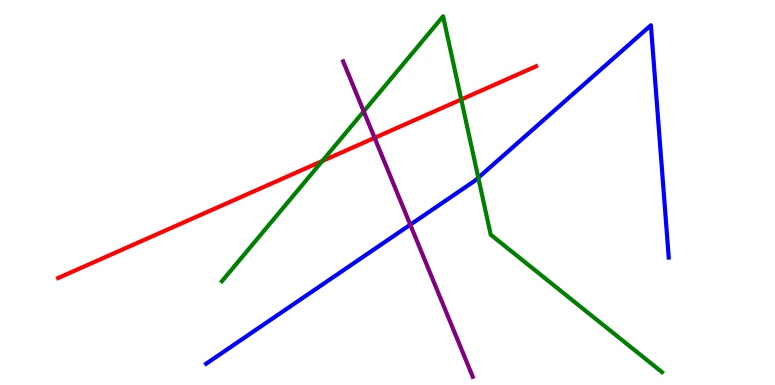[{'lines': ['blue', 'red'], 'intersections': []}, {'lines': ['green', 'red'], 'intersections': [{'x': 4.16, 'y': 5.82}, {'x': 5.95, 'y': 7.42}]}, {'lines': ['purple', 'red'], 'intersections': [{'x': 4.83, 'y': 6.42}]}, {'lines': ['blue', 'green'], 'intersections': [{'x': 6.17, 'y': 5.38}]}, {'lines': ['blue', 'purple'], 'intersections': [{'x': 5.29, 'y': 4.16}]}, {'lines': ['green', 'purple'], 'intersections': [{'x': 4.69, 'y': 7.11}]}]